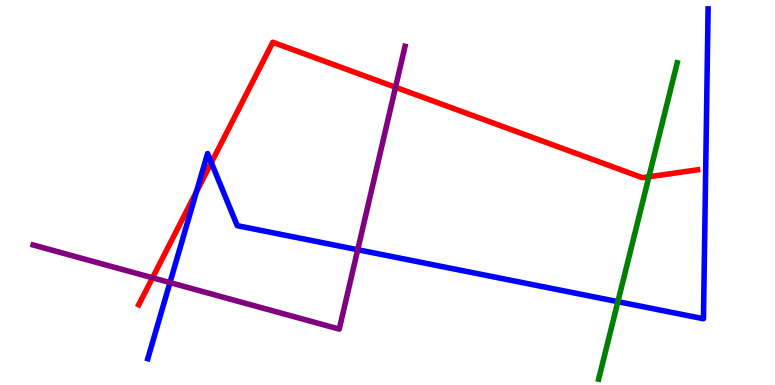[{'lines': ['blue', 'red'], 'intersections': [{'x': 2.53, 'y': 5.02}, {'x': 2.73, 'y': 5.78}]}, {'lines': ['green', 'red'], 'intersections': [{'x': 8.37, 'y': 5.41}]}, {'lines': ['purple', 'red'], 'intersections': [{'x': 1.97, 'y': 2.78}, {'x': 5.1, 'y': 7.73}]}, {'lines': ['blue', 'green'], 'intersections': [{'x': 7.97, 'y': 2.16}]}, {'lines': ['blue', 'purple'], 'intersections': [{'x': 2.19, 'y': 2.66}, {'x': 4.62, 'y': 3.51}]}, {'lines': ['green', 'purple'], 'intersections': []}]